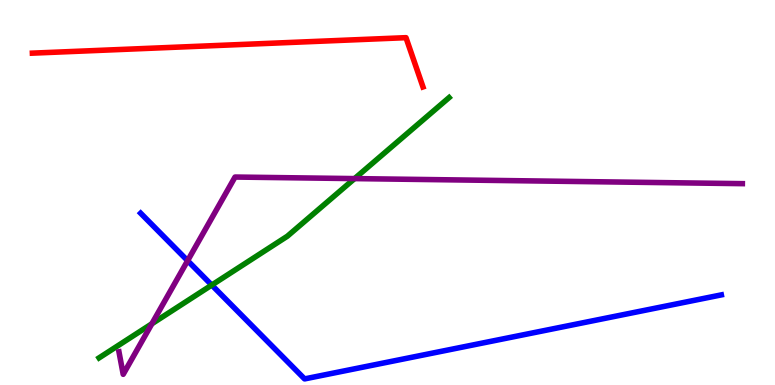[{'lines': ['blue', 'red'], 'intersections': []}, {'lines': ['green', 'red'], 'intersections': []}, {'lines': ['purple', 'red'], 'intersections': []}, {'lines': ['blue', 'green'], 'intersections': [{'x': 2.73, 'y': 2.6}]}, {'lines': ['blue', 'purple'], 'intersections': [{'x': 2.42, 'y': 3.23}]}, {'lines': ['green', 'purple'], 'intersections': [{'x': 1.96, 'y': 1.59}, {'x': 4.58, 'y': 5.36}]}]